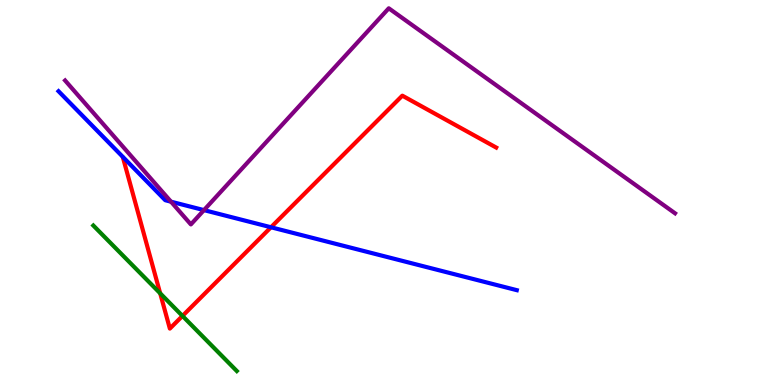[{'lines': ['blue', 'red'], 'intersections': [{'x': 3.5, 'y': 4.1}]}, {'lines': ['green', 'red'], 'intersections': [{'x': 2.07, 'y': 2.38}, {'x': 2.35, 'y': 1.79}]}, {'lines': ['purple', 'red'], 'intersections': []}, {'lines': ['blue', 'green'], 'intersections': []}, {'lines': ['blue', 'purple'], 'intersections': [{'x': 2.21, 'y': 4.76}, {'x': 2.63, 'y': 4.54}]}, {'lines': ['green', 'purple'], 'intersections': []}]